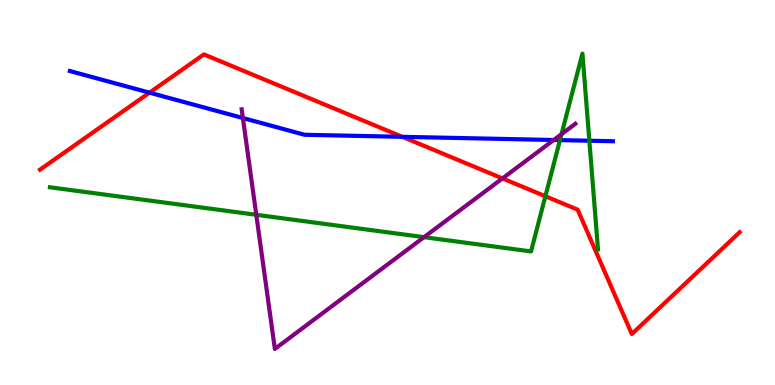[{'lines': ['blue', 'red'], 'intersections': [{'x': 1.93, 'y': 7.59}, {'x': 5.19, 'y': 6.45}]}, {'lines': ['green', 'red'], 'intersections': [{'x': 7.04, 'y': 4.9}]}, {'lines': ['purple', 'red'], 'intersections': [{'x': 6.48, 'y': 5.37}]}, {'lines': ['blue', 'green'], 'intersections': [{'x': 7.23, 'y': 6.36}, {'x': 7.6, 'y': 6.34}]}, {'lines': ['blue', 'purple'], 'intersections': [{'x': 3.13, 'y': 6.93}, {'x': 7.15, 'y': 6.36}]}, {'lines': ['green', 'purple'], 'intersections': [{'x': 3.31, 'y': 4.42}, {'x': 5.47, 'y': 3.84}, {'x': 7.25, 'y': 6.51}]}]